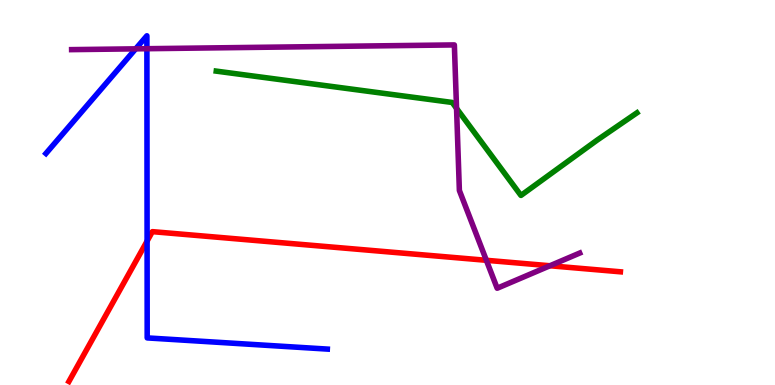[{'lines': ['blue', 'red'], 'intersections': [{'x': 1.9, 'y': 3.74}]}, {'lines': ['green', 'red'], 'intersections': []}, {'lines': ['purple', 'red'], 'intersections': [{'x': 6.28, 'y': 3.24}, {'x': 7.1, 'y': 3.1}]}, {'lines': ['blue', 'green'], 'intersections': []}, {'lines': ['blue', 'purple'], 'intersections': [{'x': 1.75, 'y': 8.73}, {'x': 1.9, 'y': 8.73}]}, {'lines': ['green', 'purple'], 'intersections': [{'x': 5.89, 'y': 7.19}]}]